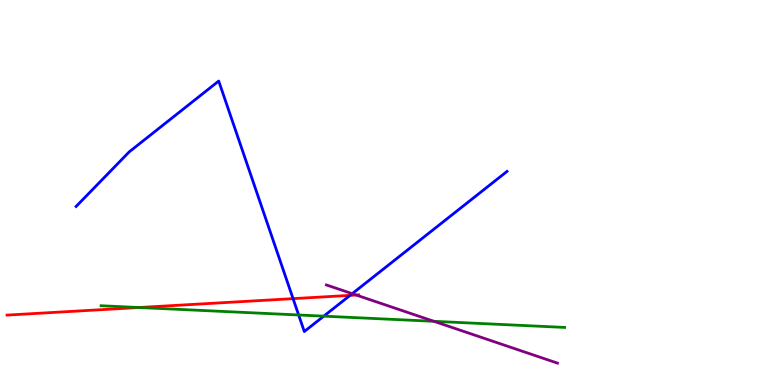[{'lines': ['blue', 'red'], 'intersections': [{'x': 3.78, 'y': 2.24}, {'x': 4.52, 'y': 2.33}]}, {'lines': ['green', 'red'], 'intersections': [{'x': 1.79, 'y': 2.01}]}, {'lines': ['purple', 'red'], 'intersections': [{'x': 4.6, 'y': 2.34}]}, {'lines': ['blue', 'green'], 'intersections': [{'x': 3.85, 'y': 1.82}, {'x': 4.18, 'y': 1.79}]}, {'lines': ['blue', 'purple'], 'intersections': [{'x': 4.54, 'y': 2.37}]}, {'lines': ['green', 'purple'], 'intersections': [{'x': 5.6, 'y': 1.65}]}]